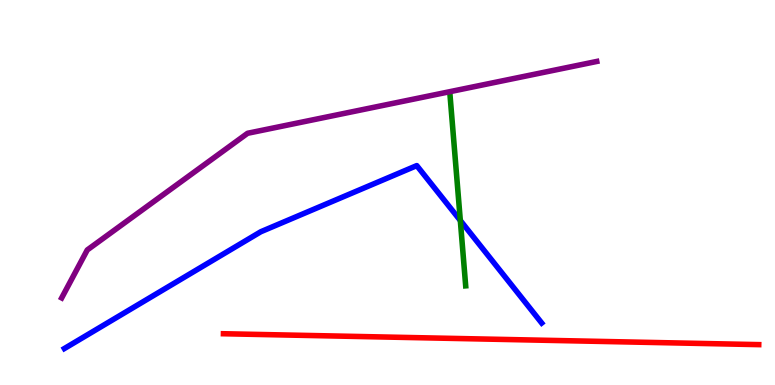[{'lines': ['blue', 'red'], 'intersections': []}, {'lines': ['green', 'red'], 'intersections': []}, {'lines': ['purple', 'red'], 'intersections': []}, {'lines': ['blue', 'green'], 'intersections': [{'x': 5.94, 'y': 4.27}]}, {'lines': ['blue', 'purple'], 'intersections': []}, {'lines': ['green', 'purple'], 'intersections': []}]